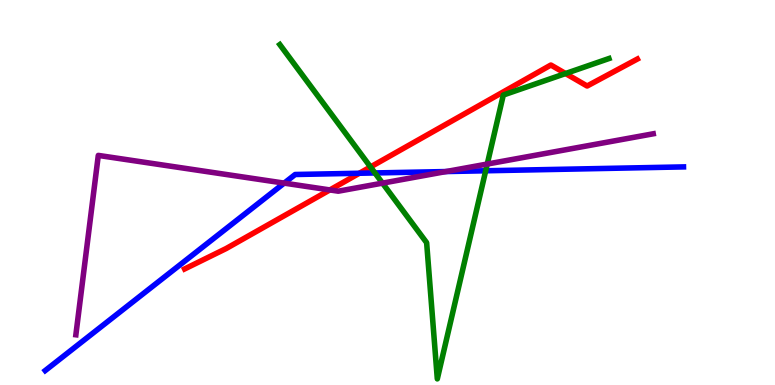[{'lines': ['blue', 'red'], 'intersections': [{'x': 4.64, 'y': 5.5}]}, {'lines': ['green', 'red'], 'intersections': [{'x': 4.78, 'y': 5.66}, {'x': 7.3, 'y': 8.09}]}, {'lines': ['purple', 'red'], 'intersections': [{'x': 4.26, 'y': 5.07}]}, {'lines': ['blue', 'green'], 'intersections': [{'x': 4.84, 'y': 5.51}, {'x': 6.27, 'y': 5.56}]}, {'lines': ['blue', 'purple'], 'intersections': [{'x': 3.67, 'y': 5.24}, {'x': 5.76, 'y': 5.54}]}, {'lines': ['green', 'purple'], 'intersections': [{'x': 4.94, 'y': 5.24}, {'x': 6.29, 'y': 5.74}]}]